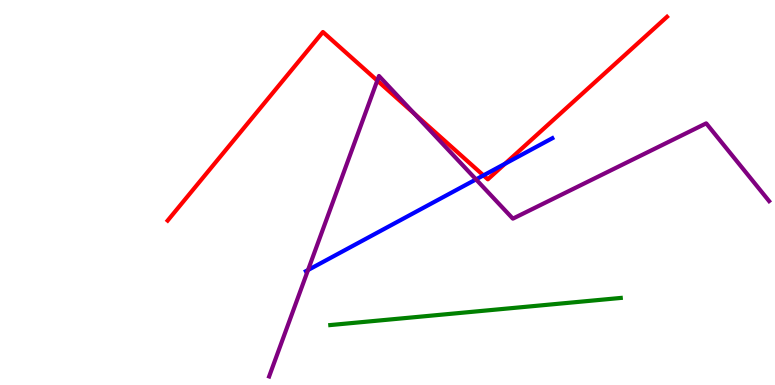[{'lines': ['blue', 'red'], 'intersections': [{'x': 6.24, 'y': 5.44}, {'x': 6.52, 'y': 5.75}]}, {'lines': ['green', 'red'], 'intersections': []}, {'lines': ['purple', 'red'], 'intersections': [{'x': 4.87, 'y': 7.91}, {'x': 5.35, 'y': 7.05}]}, {'lines': ['blue', 'green'], 'intersections': []}, {'lines': ['blue', 'purple'], 'intersections': [{'x': 3.97, 'y': 2.99}, {'x': 6.14, 'y': 5.34}]}, {'lines': ['green', 'purple'], 'intersections': []}]